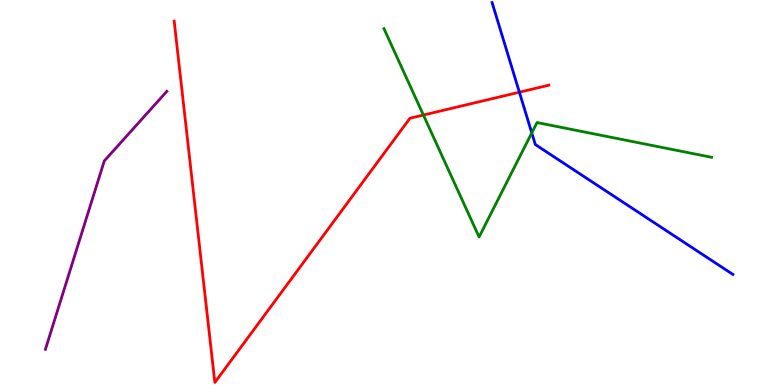[{'lines': ['blue', 'red'], 'intersections': [{'x': 6.7, 'y': 7.61}]}, {'lines': ['green', 'red'], 'intersections': [{'x': 5.46, 'y': 7.01}]}, {'lines': ['purple', 'red'], 'intersections': []}, {'lines': ['blue', 'green'], 'intersections': [{'x': 6.86, 'y': 6.55}]}, {'lines': ['blue', 'purple'], 'intersections': []}, {'lines': ['green', 'purple'], 'intersections': []}]